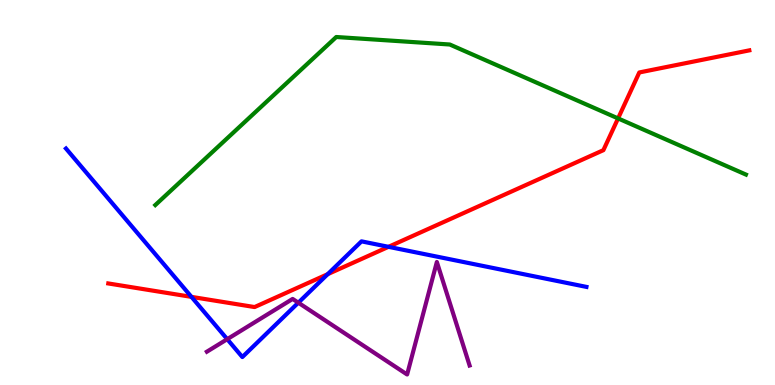[{'lines': ['blue', 'red'], 'intersections': [{'x': 2.47, 'y': 2.29}, {'x': 4.23, 'y': 2.88}, {'x': 5.01, 'y': 3.59}]}, {'lines': ['green', 'red'], 'intersections': [{'x': 7.98, 'y': 6.92}]}, {'lines': ['purple', 'red'], 'intersections': []}, {'lines': ['blue', 'green'], 'intersections': []}, {'lines': ['blue', 'purple'], 'intersections': [{'x': 2.93, 'y': 1.19}, {'x': 3.85, 'y': 2.14}]}, {'lines': ['green', 'purple'], 'intersections': []}]